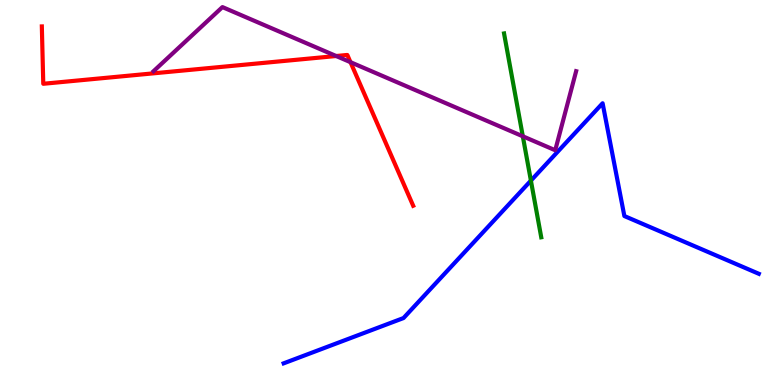[{'lines': ['blue', 'red'], 'intersections': []}, {'lines': ['green', 'red'], 'intersections': []}, {'lines': ['purple', 'red'], 'intersections': [{'x': 4.34, 'y': 8.55}, {'x': 4.52, 'y': 8.39}]}, {'lines': ['blue', 'green'], 'intersections': [{'x': 6.85, 'y': 5.31}]}, {'lines': ['blue', 'purple'], 'intersections': []}, {'lines': ['green', 'purple'], 'intersections': [{'x': 6.75, 'y': 6.46}]}]